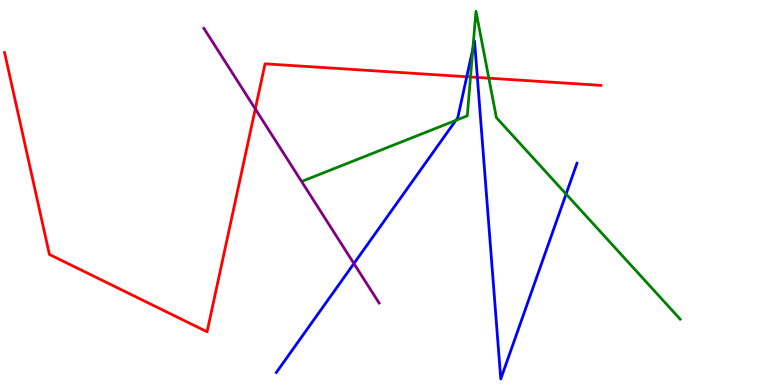[{'lines': ['blue', 'red'], 'intersections': [{'x': 6.02, 'y': 8.01}, {'x': 6.16, 'y': 7.99}]}, {'lines': ['green', 'red'], 'intersections': [{'x': 6.07, 'y': 8.0}, {'x': 6.31, 'y': 7.97}]}, {'lines': ['purple', 'red'], 'intersections': [{'x': 3.29, 'y': 7.17}]}, {'lines': ['blue', 'green'], 'intersections': [{'x': 5.88, 'y': 6.87}, {'x': 6.1, 'y': 8.73}, {'x': 7.3, 'y': 4.96}]}, {'lines': ['blue', 'purple'], 'intersections': [{'x': 4.57, 'y': 3.16}]}, {'lines': ['green', 'purple'], 'intersections': []}]